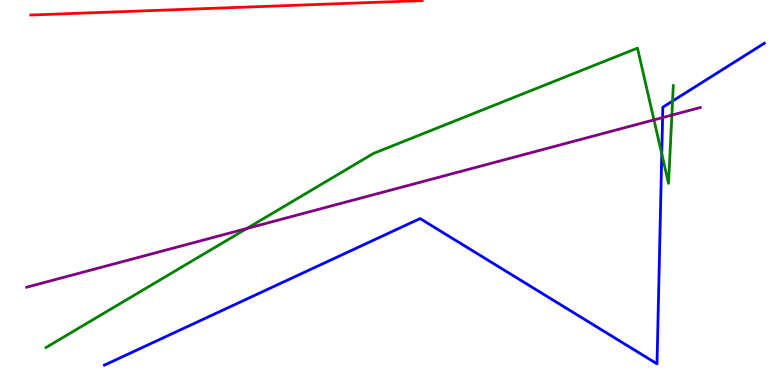[{'lines': ['blue', 'red'], 'intersections': []}, {'lines': ['green', 'red'], 'intersections': []}, {'lines': ['purple', 'red'], 'intersections': []}, {'lines': ['blue', 'green'], 'intersections': [{'x': 8.54, 'y': 6.0}, {'x': 8.68, 'y': 7.37}]}, {'lines': ['blue', 'purple'], 'intersections': [{'x': 8.55, 'y': 6.95}]}, {'lines': ['green', 'purple'], 'intersections': [{'x': 3.19, 'y': 4.07}, {'x': 8.44, 'y': 6.89}, {'x': 8.67, 'y': 7.01}]}]